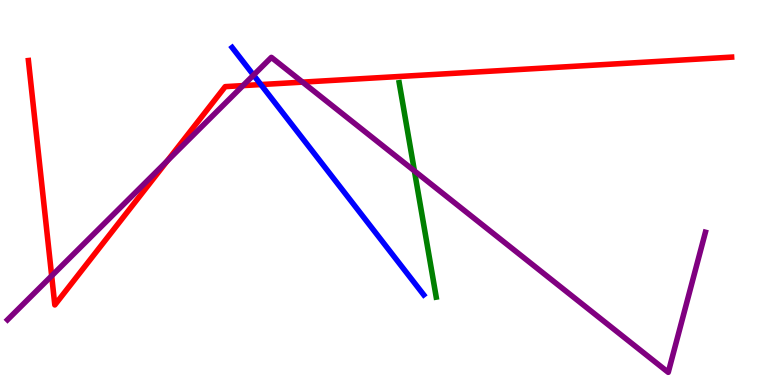[{'lines': ['blue', 'red'], 'intersections': [{'x': 3.37, 'y': 7.8}]}, {'lines': ['green', 'red'], 'intersections': []}, {'lines': ['purple', 'red'], 'intersections': [{'x': 0.667, 'y': 2.83}, {'x': 2.16, 'y': 5.82}, {'x': 3.14, 'y': 7.78}, {'x': 3.9, 'y': 7.87}]}, {'lines': ['blue', 'green'], 'intersections': []}, {'lines': ['blue', 'purple'], 'intersections': [{'x': 3.27, 'y': 8.05}]}, {'lines': ['green', 'purple'], 'intersections': [{'x': 5.35, 'y': 5.56}]}]